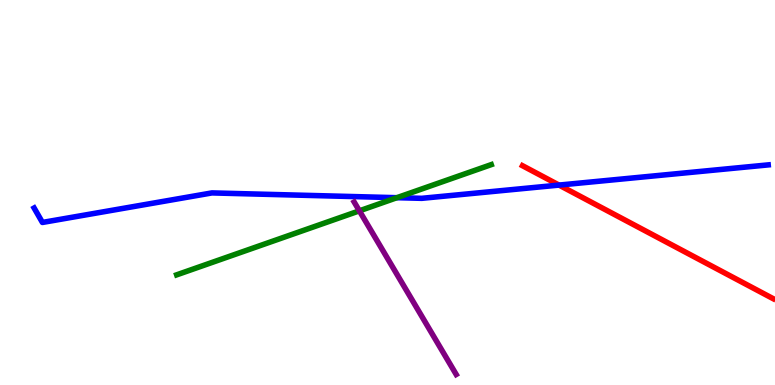[{'lines': ['blue', 'red'], 'intersections': [{'x': 7.21, 'y': 5.19}]}, {'lines': ['green', 'red'], 'intersections': []}, {'lines': ['purple', 'red'], 'intersections': []}, {'lines': ['blue', 'green'], 'intersections': [{'x': 5.12, 'y': 4.87}]}, {'lines': ['blue', 'purple'], 'intersections': []}, {'lines': ['green', 'purple'], 'intersections': [{'x': 4.64, 'y': 4.52}]}]